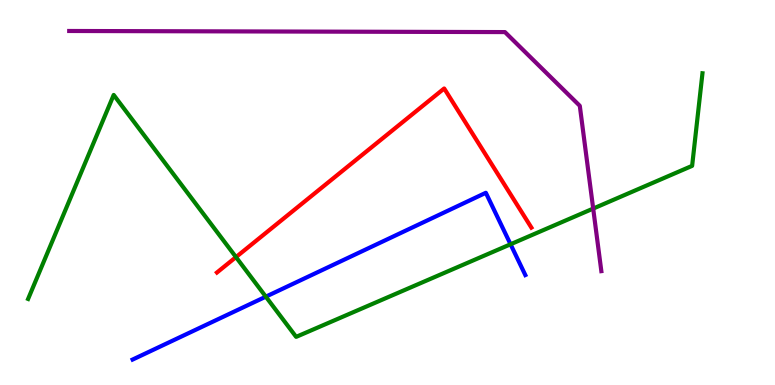[{'lines': ['blue', 'red'], 'intersections': []}, {'lines': ['green', 'red'], 'intersections': [{'x': 3.04, 'y': 3.32}]}, {'lines': ['purple', 'red'], 'intersections': []}, {'lines': ['blue', 'green'], 'intersections': [{'x': 3.43, 'y': 2.29}, {'x': 6.59, 'y': 3.66}]}, {'lines': ['blue', 'purple'], 'intersections': []}, {'lines': ['green', 'purple'], 'intersections': [{'x': 7.65, 'y': 4.58}]}]